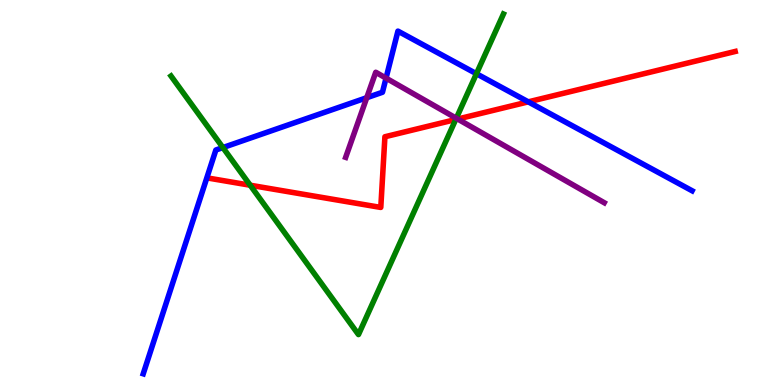[{'lines': ['blue', 'red'], 'intersections': [{'x': 6.82, 'y': 7.35}]}, {'lines': ['green', 'red'], 'intersections': [{'x': 3.23, 'y': 5.19}, {'x': 5.88, 'y': 6.9}]}, {'lines': ['purple', 'red'], 'intersections': [{'x': 5.91, 'y': 6.91}]}, {'lines': ['blue', 'green'], 'intersections': [{'x': 2.88, 'y': 6.17}, {'x': 6.15, 'y': 8.09}]}, {'lines': ['blue', 'purple'], 'intersections': [{'x': 4.73, 'y': 7.46}, {'x': 4.98, 'y': 7.97}]}, {'lines': ['green', 'purple'], 'intersections': [{'x': 5.89, 'y': 6.93}]}]